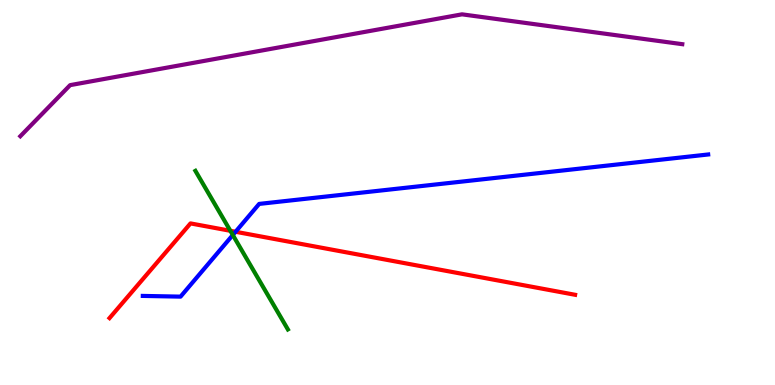[{'lines': ['blue', 'red'], 'intersections': [{'x': 3.04, 'y': 3.98}]}, {'lines': ['green', 'red'], 'intersections': [{'x': 2.97, 'y': 4.01}]}, {'lines': ['purple', 'red'], 'intersections': []}, {'lines': ['blue', 'green'], 'intersections': [{'x': 3.0, 'y': 3.9}]}, {'lines': ['blue', 'purple'], 'intersections': []}, {'lines': ['green', 'purple'], 'intersections': []}]